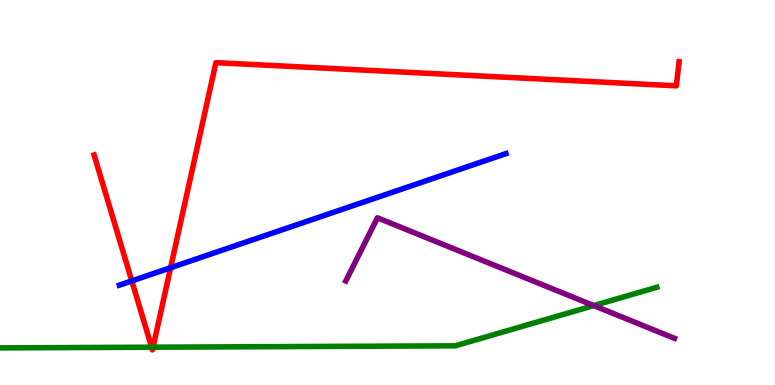[{'lines': ['blue', 'red'], 'intersections': [{'x': 1.7, 'y': 2.7}, {'x': 2.2, 'y': 3.05}]}, {'lines': ['green', 'red'], 'intersections': [{'x': 1.96, 'y': 0.982}, {'x': 1.97, 'y': 0.982}]}, {'lines': ['purple', 'red'], 'intersections': []}, {'lines': ['blue', 'green'], 'intersections': []}, {'lines': ['blue', 'purple'], 'intersections': []}, {'lines': ['green', 'purple'], 'intersections': [{'x': 7.66, 'y': 2.06}]}]